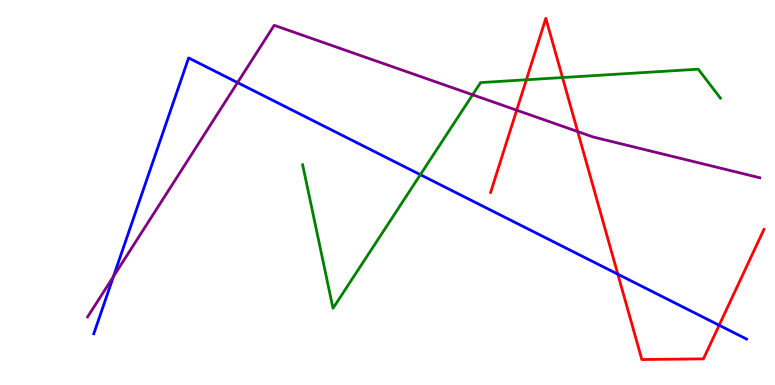[{'lines': ['blue', 'red'], 'intersections': [{'x': 7.97, 'y': 2.88}, {'x': 9.28, 'y': 1.55}]}, {'lines': ['green', 'red'], 'intersections': [{'x': 6.79, 'y': 7.93}, {'x': 7.26, 'y': 7.99}]}, {'lines': ['purple', 'red'], 'intersections': [{'x': 6.67, 'y': 7.14}, {'x': 7.45, 'y': 6.58}]}, {'lines': ['blue', 'green'], 'intersections': [{'x': 5.42, 'y': 5.46}]}, {'lines': ['blue', 'purple'], 'intersections': [{'x': 1.46, 'y': 2.82}, {'x': 3.07, 'y': 7.85}]}, {'lines': ['green', 'purple'], 'intersections': [{'x': 6.1, 'y': 7.54}]}]